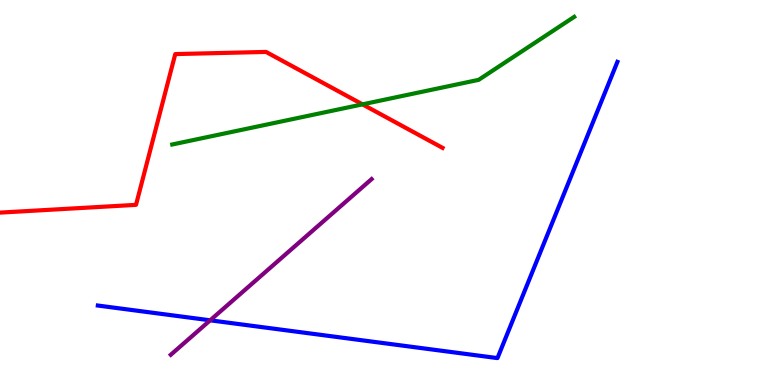[{'lines': ['blue', 'red'], 'intersections': []}, {'lines': ['green', 'red'], 'intersections': [{'x': 4.68, 'y': 7.29}]}, {'lines': ['purple', 'red'], 'intersections': []}, {'lines': ['blue', 'green'], 'intersections': []}, {'lines': ['blue', 'purple'], 'intersections': [{'x': 2.71, 'y': 1.68}]}, {'lines': ['green', 'purple'], 'intersections': []}]